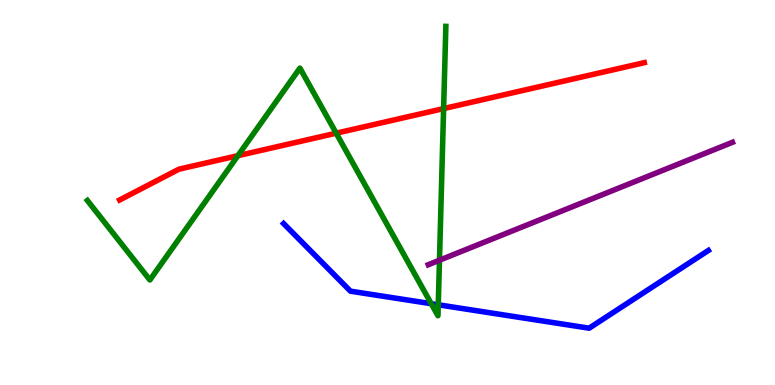[{'lines': ['blue', 'red'], 'intersections': []}, {'lines': ['green', 'red'], 'intersections': [{'x': 3.07, 'y': 5.96}, {'x': 4.34, 'y': 6.54}, {'x': 5.72, 'y': 7.18}]}, {'lines': ['purple', 'red'], 'intersections': []}, {'lines': ['blue', 'green'], 'intersections': [{'x': 5.56, 'y': 2.11}, {'x': 5.65, 'y': 2.08}]}, {'lines': ['blue', 'purple'], 'intersections': []}, {'lines': ['green', 'purple'], 'intersections': [{'x': 5.67, 'y': 3.24}]}]